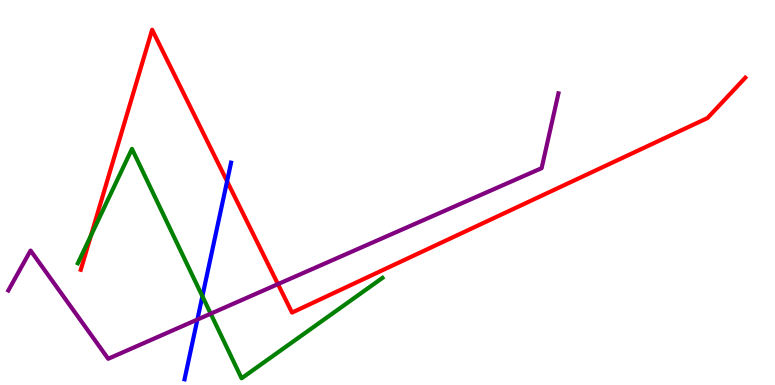[{'lines': ['blue', 'red'], 'intersections': [{'x': 2.93, 'y': 5.29}]}, {'lines': ['green', 'red'], 'intersections': [{'x': 1.17, 'y': 3.88}]}, {'lines': ['purple', 'red'], 'intersections': [{'x': 3.59, 'y': 2.62}]}, {'lines': ['blue', 'green'], 'intersections': [{'x': 2.61, 'y': 2.31}]}, {'lines': ['blue', 'purple'], 'intersections': [{'x': 2.55, 'y': 1.7}]}, {'lines': ['green', 'purple'], 'intersections': [{'x': 2.72, 'y': 1.85}]}]